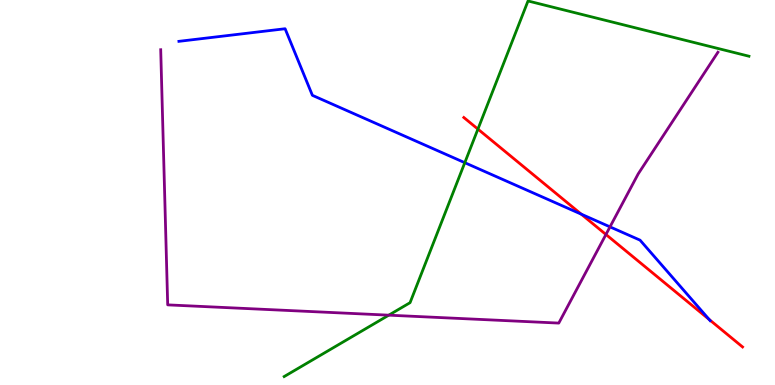[{'lines': ['blue', 'red'], 'intersections': [{'x': 7.5, 'y': 4.44}, {'x': 9.15, 'y': 1.7}]}, {'lines': ['green', 'red'], 'intersections': [{'x': 6.17, 'y': 6.65}]}, {'lines': ['purple', 'red'], 'intersections': [{'x': 7.82, 'y': 3.91}]}, {'lines': ['blue', 'green'], 'intersections': [{'x': 6.0, 'y': 5.77}]}, {'lines': ['blue', 'purple'], 'intersections': [{'x': 7.87, 'y': 4.11}]}, {'lines': ['green', 'purple'], 'intersections': [{'x': 5.02, 'y': 1.81}]}]